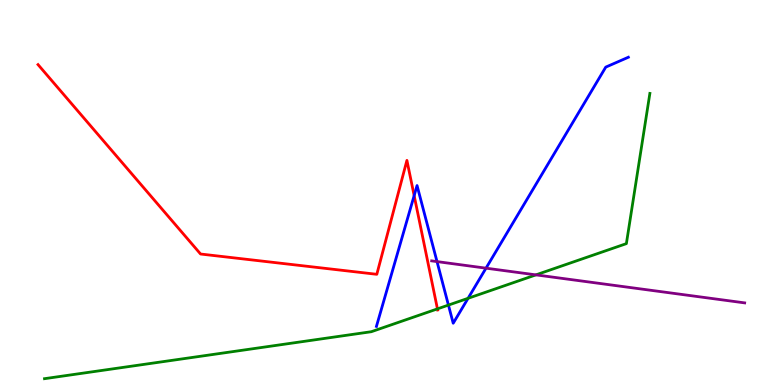[{'lines': ['blue', 'red'], 'intersections': [{'x': 5.34, 'y': 4.92}]}, {'lines': ['green', 'red'], 'intersections': [{'x': 5.64, 'y': 1.98}]}, {'lines': ['purple', 'red'], 'intersections': []}, {'lines': ['blue', 'green'], 'intersections': [{'x': 5.79, 'y': 2.08}, {'x': 6.04, 'y': 2.25}]}, {'lines': ['blue', 'purple'], 'intersections': [{'x': 5.64, 'y': 3.21}, {'x': 6.27, 'y': 3.03}]}, {'lines': ['green', 'purple'], 'intersections': [{'x': 6.92, 'y': 2.86}]}]